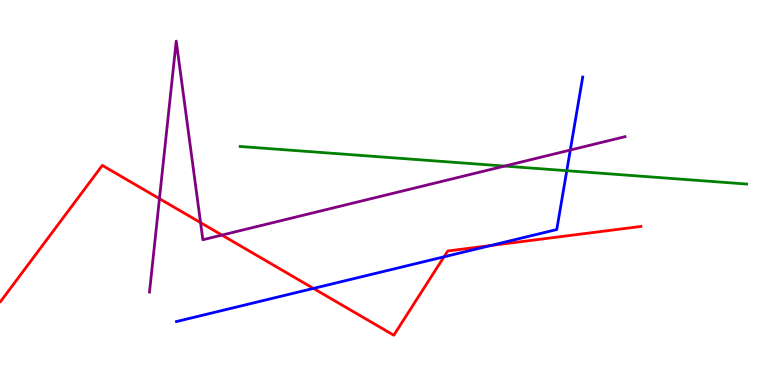[{'lines': ['blue', 'red'], 'intersections': [{'x': 4.04, 'y': 2.51}, {'x': 5.73, 'y': 3.33}, {'x': 6.33, 'y': 3.62}]}, {'lines': ['green', 'red'], 'intersections': []}, {'lines': ['purple', 'red'], 'intersections': [{'x': 2.06, 'y': 4.84}, {'x': 2.59, 'y': 4.22}, {'x': 2.86, 'y': 3.89}]}, {'lines': ['blue', 'green'], 'intersections': [{'x': 7.31, 'y': 5.57}]}, {'lines': ['blue', 'purple'], 'intersections': [{'x': 7.36, 'y': 6.1}]}, {'lines': ['green', 'purple'], 'intersections': [{'x': 6.51, 'y': 5.69}]}]